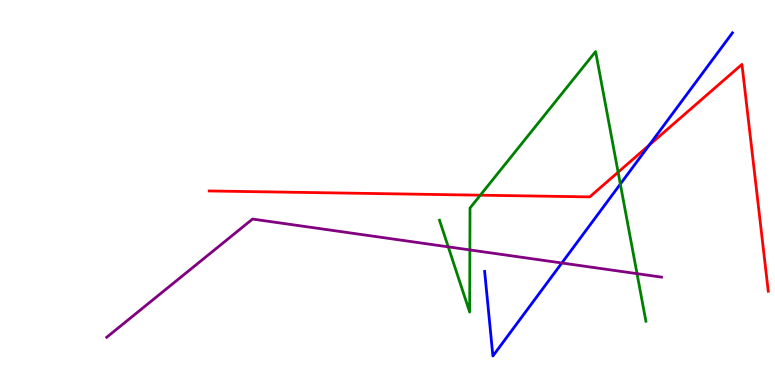[{'lines': ['blue', 'red'], 'intersections': [{'x': 8.38, 'y': 6.23}]}, {'lines': ['green', 'red'], 'intersections': [{'x': 6.2, 'y': 4.93}, {'x': 7.98, 'y': 5.53}]}, {'lines': ['purple', 'red'], 'intersections': []}, {'lines': ['blue', 'green'], 'intersections': [{'x': 8.0, 'y': 5.22}]}, {'lines': ['blue', 'purple'], 'intersections': [{'x': 7.25, 'y': 3.17}]}, {'lines': ['green', 'purple'], 'intersections': [{'x': 5.78, 'y': 3.59}, {'x': 6.06, 'y': 3.51}, {'x': 8.22, 'y': 2.89}]}]